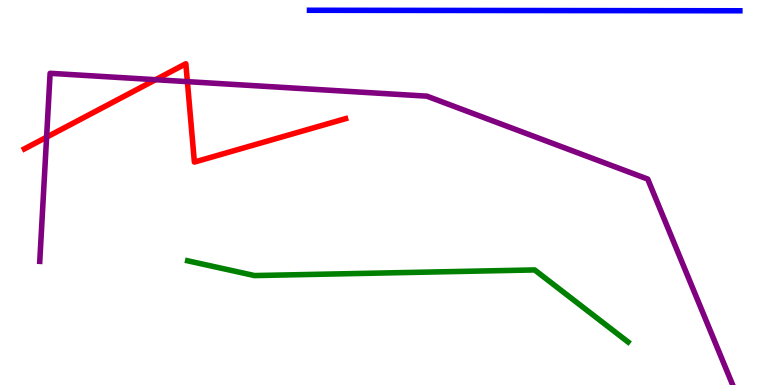[{'lines': ['blue', 'red'], 'intersections': []}, {'lines': ['green', 'red'], 'intersections': []}, {'lines': ['purple', 'red'], 'intersections': [{'x': 0.601, 'y': 6.44}, {'x': 2.01, 'y': 7.93}, {'x': 2.42, 'y': 7.88}]}, {'lines': ['blue', 'green'], 'intersections': []}, {'lines': ['blue', 'purple'], 'intersections': []}, {'lines': ['green', 'purple'], 'intersections': []}]